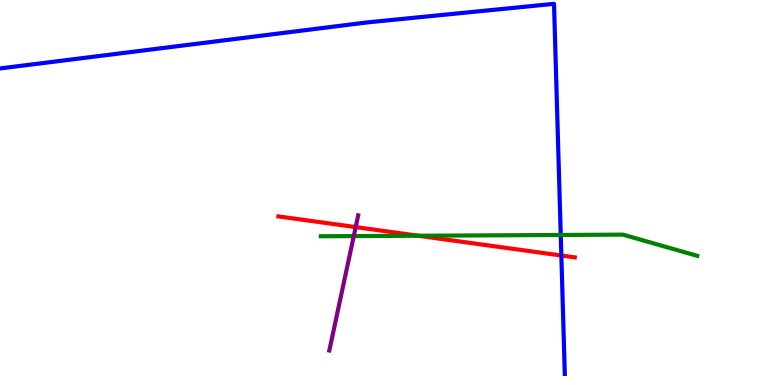[{'lines': ['blue', 'red'], 'intersections': [{'x': 7.24, 'y': 3.36}]}, {'lines': ['green', 'red'], 'intersections': [{'x': 5.4, 'y': 3.88}]}, {'lines': ['purple', 'red'], 'intersections': [{'x': 4.59, 'y': 4.1}]}, {'lines': ['blue', 'green'], 'intersections': [{'x': 7.24, 'y': 3.9}]}, {'lines': ['blue', 'purple'], 'intersections': []}, {'lines': ['green', 'purple'], 'intersections': [{'x': 4.56, 'y': 3.87}]}]